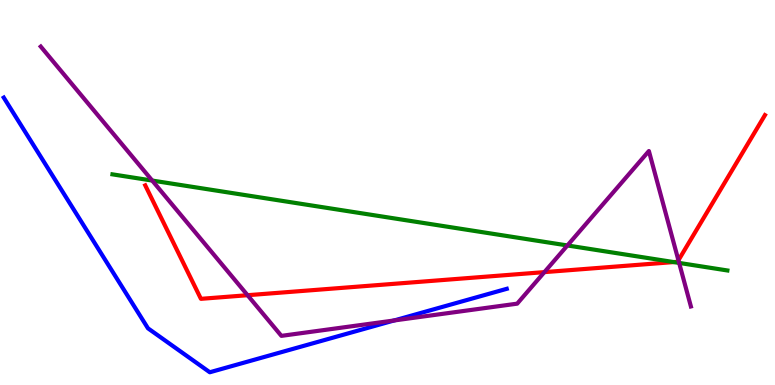[{'lines': ['blue', 'red'], 'intersections': []}, {'lines': ['green', 'red'], 'intersections': [{'x': 8.69, 'y': 3.19}]}, {'lines': ['purple', 'red'], 'intersections': [{'x': 3.19, 'y': 2.33}, {'x': 7.02, 'y': 2.93}, {'x': 8.75, 'y': 3.24}]}, {'lines': ['blue', 'green'], 'intersections': []}, {'lines': ['blue', 'purple'], 'intersections': [{'x': 5.09, 'y': 1.68}]}, {'lines': ['green', 'purple'], 'intersections': [{'x': 1.96, 'y': 5.31}, {'x': 7.32, 'y': 3.62}, {'x': 8.76, 'y': 3.17}]}]